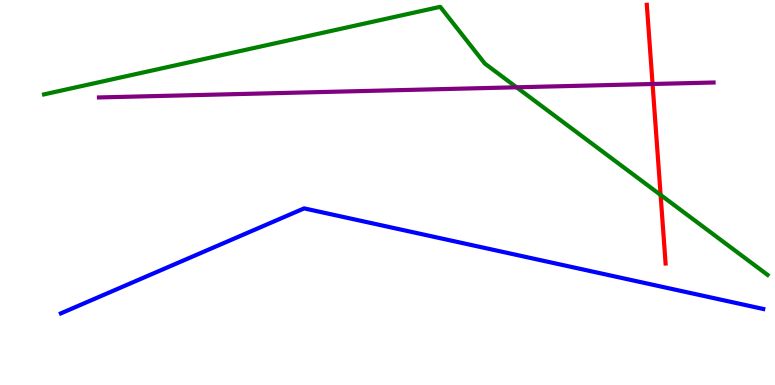[{'lines': ['blue', 'red'], 'intersections': []}, {'lines': ['green', 'red'], 'intersections': [{'x': 8.52, 'y': 4.94}]}, {'lines': ['purple', 'red'], 'intersections': [{'x': 8.42, 'y': 7.82}]}, {'lines': ['blue', 'green'], 'intersections': []}, {'lines': ['blue', 'purple'], 'intersections': []}, {'lines': ['green', 'purple'], 'intersections': [{'x': 6.67, 'y': 7.73}]}]